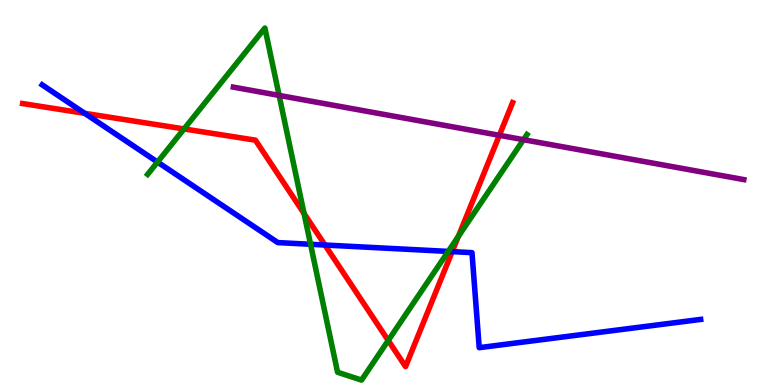[{'lines': ['blue', 'red'], 'intersections': [{'x': 1.09, 'y': 7.06}, {'x': 4.19, 'y': 3.64}, {'x': 5.83, 'y': 3.46}]}, {'lines': ['green', 'red'], 'intersections': [{'x': 2.37, 'y': 6.65}, {'x': 3.92, 'y': 4.45}, {'x': 5.01, 'y': 1.16}, {'x': 5.91, 'y': 3.86}]}, {'lines': ['purple', 'red'], 'intersections': [{'x': 6.44, 'y': 6.49}]}, {'lines': ['blue', 'green'], 'intersections': [{'x': 2.03, 'y': 5.79}, {'x': 4.01, 'y': 3.66}, {'x': 5.78, 'y': 3.47}]}, {'lines': ['blue', 'purple'], 'intersections': []}, {'lines': ['green', 'purple'], 'intersections': [{'x': 3.6, 'y': 7.52}, {'x': 6.76, 'y': 6.37}]}]